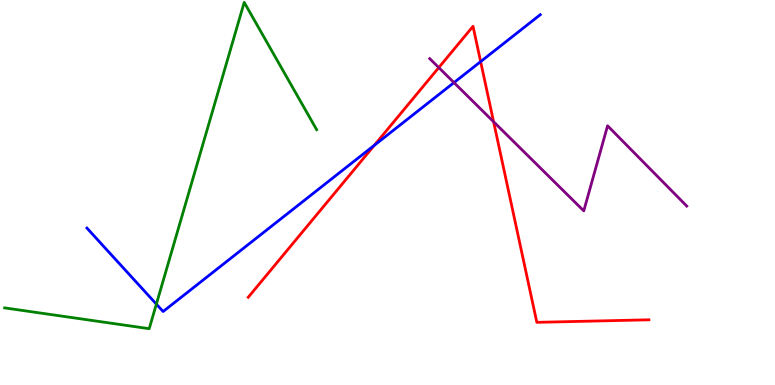[{'lines': ['blue', 'red'], 'intersections': [{'x': 4.83, 'y': 6.23}, {'x': 6.2, 'y': 8.4}]}, {'lines': ['green', 'red'], 'intersections': []}, {'lines': ['purple', 'red'], 'intersections': [{'x': 5.66, 'y': 8.24}, {'x': 6.37, 'y': 6.84}]}, {'lines': ['blue', 'green'], 'intersections': [{'x': 2.02, 'y': 2.1}]}, {'lines': ['blue', 'purple'], 'intersections': [{'x': 5.86, 'y': 7.85}]}, {'lines': ['green', 'purple'], 'intersections': []}]